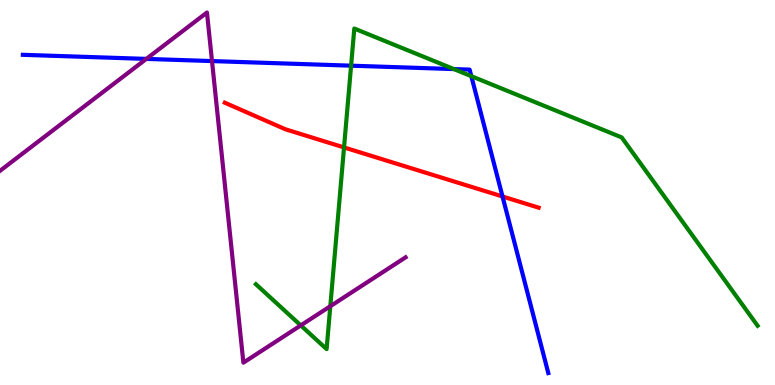[{'lines': ['blue', 'red'], 'intersections': [{'x': 6.48, 'y': 4.9}]}, {'lines': ['green', 'red'], 'intersections': [{'x': 4.44, 'y': 6.17}]}, {'lines': ['purple', 'red'], 'intersections': []}, {'lines': ['blue', 'green'], 'intersections': [{'x': 4.53, 'y': 8.29}, {'x': 5.86, 'y': 8.21}, {'x': 6.08, 'y': 8.02}]}, {'lines': ['blue', 'purple'], 'intersections': [{'x': 1.89, 'y': 8.47}, {'x': 2.74, 'y': 8.41}]}, {'lines': ['green', 'purple'], 'intersections': [{'x': 3.88, 'y': 1.55}, {'x': 4.26, 'y': 2.05}]}]